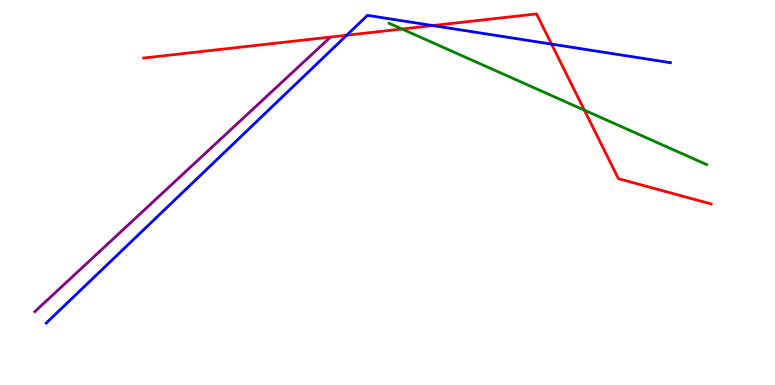[{'lines': ['blue', 'red'], 'intersections': [{'x': 4.47, 'y': 9.09}, {'x': 5.58, 'y': 9.34}, {'x': 7.12, 'y': 8.85}]}, {'lines': ['green', 'red'], 'intersections': [{'x': 5.19, 'y': 9.25}, {'x': 7.54, 'y': 7.14}]}, {'lines': ['purple', 'red'], 'intersections': []}, {'lines': ['blue', 'green'], 'intersections': []}, {'lines': ['blue', 'purple'], 'intersections': []}, {'lines': ['green', 'purple'], 'intersections': []}]